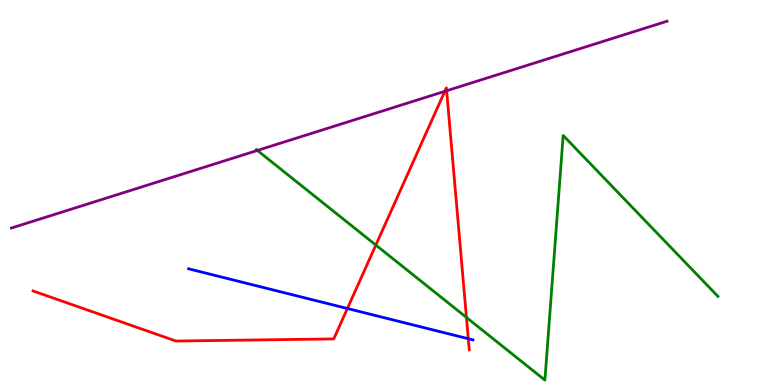[{'lines': ['blue', 'red'], 'intersections': [{'x': 4.48, 'y': 1.99}, {'x': 6.04, 'y': 1.2}]}, {'lines': ['green', 'red'], 'intersections': [{'x': 4.85, 'y': 3.63}, {'x': 6.02, 'y': 1.75}]}, {'lines': ['purple', 'red'], 'intersections': [{'x': 5.74, 'y': 7.63}, {'x': 5.76, 'y': 7.64}]}, {'lines': ['blue', 'green'], 'intersections': []}, {'lines': ['blue', 'purple'], 'intersections': []}, {'lines': ['green', 'purple'], 'intersections': [{'x': 3.32, 'y': 6.09}]}]